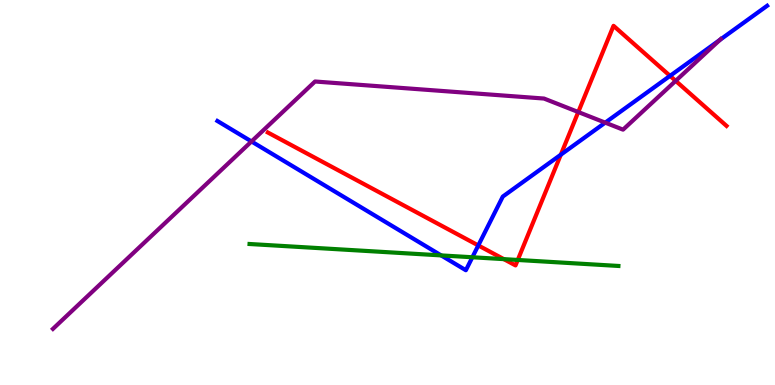[{'lines': ['blue', 'red'], 'intersections': [{'x': 6.17, 'y': 3.63}, {'x': 7.24, 'y': 5.98}, {'x': 8.65, 'y': 8.03}]}, {'lines': ['green', 'red'], 'intersections': [{'x': 6.5, 'y': 3.27}, {'x': 6.68, 'y': 3.25}]}, {'lines': ['purple', 'red'], 'intersections': [{'x': 7.46, 'y': 7.09}, {'x': 8.72, 'y': 7.9}]}, {'lines': ['blue', 'green'], 'intersections': [{'x': 5.69, 'y': 3.37}, {'x': 6.1, 'y': 3.32}]}, {'lines': ['blue', 'purple'], 'intersections': [{'x': 3.25, 'y': 6.33}, {'x': 7.81, 'y': 6.81}, {'x': 9.29, 'y': 8.96}]}, {'lines': ['green', 'purple'], 'intersections': []}]